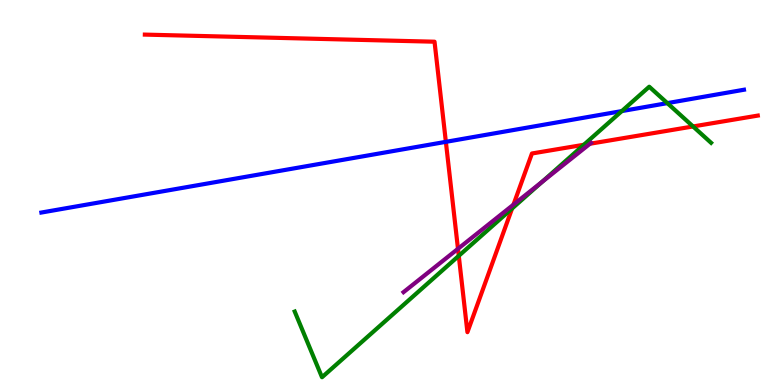[{'lines': ['blue', 'red'], 'intersections': [{'x': 5.75, 'y': 6.32}]}, {'lines': ['green', 'red'], 'intersections': [{'x': 5.92, 'y': 3.35}, {'x': 6.61, 'y': 4.58}, {'x': 7.53, 'y': 6.24}, {'x': 8.94, 'y': 6.72}]}, {'lines': ['purple', 'red'], 'intersections': [{'x': 5.91, 'y': 3.54}, {'x': 6.63, 'y': 4.68}, {'x': 7.61, 'y': 6.27}]}, {'lines': ['blue', 'green'], 'intersections': [{'x': 8.02, 'y': 7.11}, {'x': 8.61, 'y': 7.32}]}, {'lines': ['blue', 'purple'], 'intersections': []}, {'lines': ['green', 'purple'], 'intersections': [{'x': 6.99, 'y': 5.28}]}]